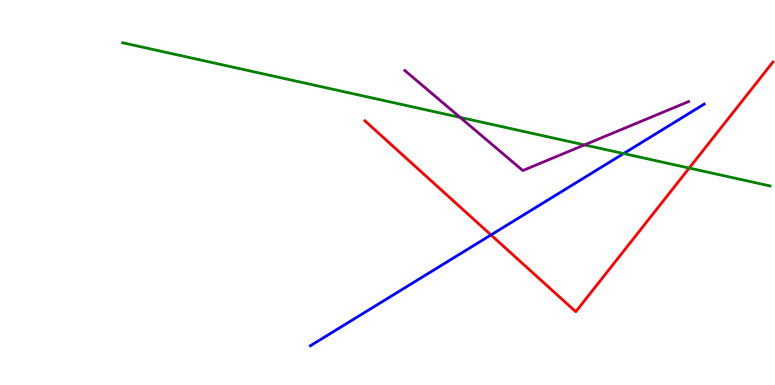[{'lines': ['blue', 'red'], 'intersections': [{'x': 6.34, 'y': 3.9}]}, {'lines': ['green', 'red'], 'intersections': [{'x': 8.89, 'y': 5.63}]}, {'lines': ['purple', 'red'], 'intersections': []}, {'lines': ['blue', 'green'], 'intersections': [{'x': 8.05, 'y': 6.01}]}, {'lines': ['blue', 'purple'], 'intersections': []}, {'lines': ['green', 'purple'], 'intersections': [{'x': 5.94, 'y': 6.95}, {'x': 7.54, 'y': 6.24}]}]